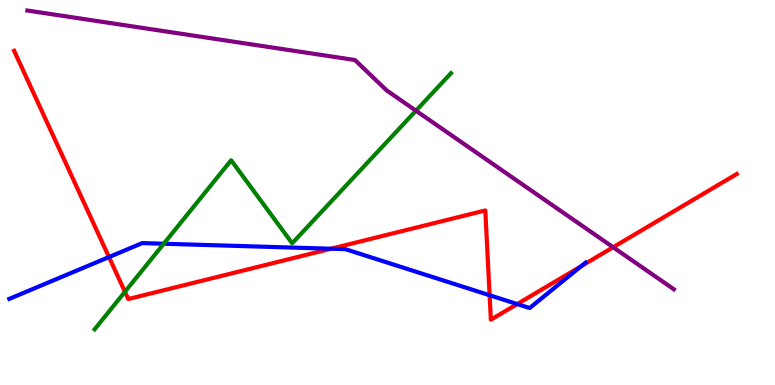[{'lines': ['blue', 'red'], 'intersections': [{'x': 1.41, 'y': 3.32}, {'x': 4.27, 'y': 3.54}, {'x': 6.32, 'y': 2.33}, {'x': 6.67, 'y': 2.1}, {'x': 7.5, 'y': 3.09}]}, {'lines': ['green', 'red'], 'intersections': [{'x': 1.61, 'y': 2.42}]}, {'lines': ['purple', 'red'], 'intersections': [{'x': 7.91, 'y': 3.58}]}, {'lines': ['blue', 'green'], 'intersections': [{'x': 2.11, 'y': 3.67}]}, {'lines': ['blue', 'purple'], 'intersections': []}, {'lines': ['green', 'purple'], 'intersections': [{'x': 5.37, 'y': 7.12}]}]